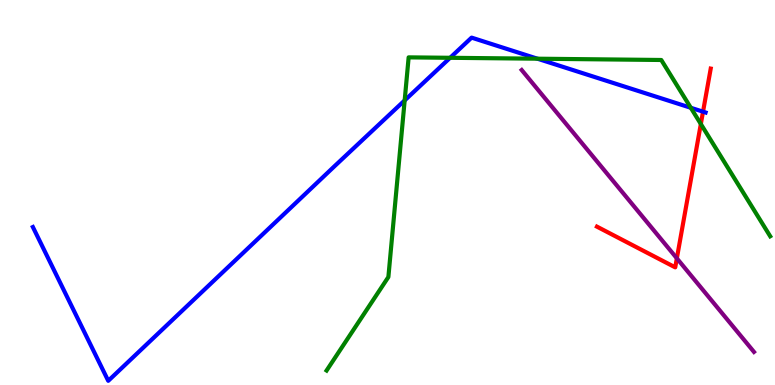[{'lines': ['blue', 'red'], 'intersections': [{'x': 9.07, 'y': 7.1}]}, {'lines': ['green', 'red'], 'intersections': [{'x': 9.04, 'y': 6.78}]}, {'lines': ['purple', 'red'], 'intersections': [{'x': 8.73, 'y': 3.29}]}, {'lines': ['blue', 'green'], 'intersections': [{'x': 5.22, 'y': 7.39}, {'x': 5.81, 'y': 8.5}, {'x': 6.93, 'y': 8.48}, {'x': 8.91, 'y': 7.2}]}, {'lines': ['blue', 'purple'], 'intersections': []}, {'lines': ['green', 'purple'], 'intersections': []}]